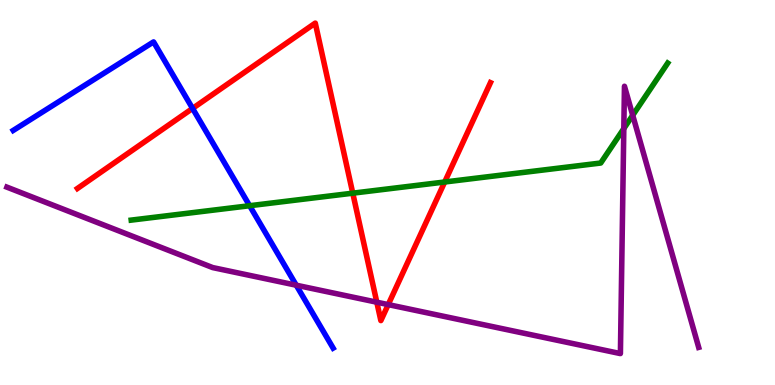[{'lines': ['blue', 'red'], 'intersections': [{'x': 2.48, 'y': 7.18}]}, {'lines': ['green', 'red'], 'intersections': [{'x': 4.55, 'y': 4.98}, {'x': 5.74, 'y': 5.27}]}, {'lines': ['purple', 'red'], 'intersections': [{'x': 4.86, 'y': 2.15}, {'x': 5.01, 'y': 2.09}]}, {'lines': ['blue', 'green'], 'intersections': [{'x': 3.22, 'y': 4.66}]}, {'lines': ['blue', 'purple'], 'intersections': [{'x': 3.82, 'y': 2.59}]}, {'lines': ['green', 'purple'], 'intersections': [{'x': 8.05, 'y': 6.66}, {'x': 8.16, 'y': 7.01}]}]